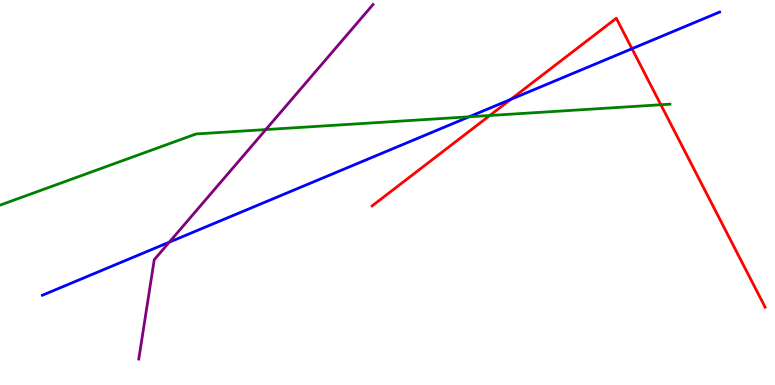[{'lines': ['blue', 'red'], 'intersections': [{'x': 6.59, 'y': 7.42}, {'x': 8.15, 'y': 8.74}]}, {'lines': ['green', 'red'], 'intersections': [{'x': 6.32, 'y': 7.0}, {'x': 8.53, 'y': 7.28}]}, {'lines': ['purple', 'red'], 'intersections': []}, {'lines': ['blue', 'green'], 'intersections': [{'x': 6.05, 'y': 6.97}]}, {'lines': ['blue', 'purple'], 'intersections': [{'x': 2.18, 'y': 3.71}]}, {'lines': ['green', 'purple'], 'intersections': [{'x': 3.43, 'y': 6.63}]}]